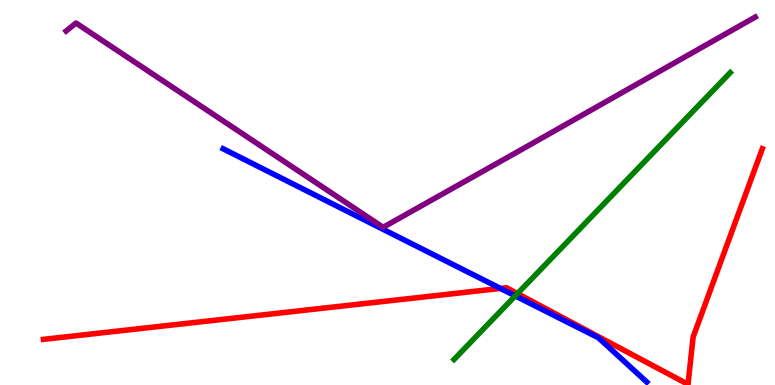[{'lines': ['blue', 'red'], 'intersections': [{'x': 6.46, 'y': 2.51}]}, {'lines': ['green', 'red'], 'intersections': [{'x': 6.68, 'y': 2.37}]}, {'lines': ['purple', 'red'], 'intersections': []}, {'lines': ['blue', 'green'], 'intersections': [{'x': 6.65, 'y': 2.31}]}, {'lines': ['blue', 'purple'], 'intersections': []}, {'lines': ['green', 'purple'], 'intersections': []}]